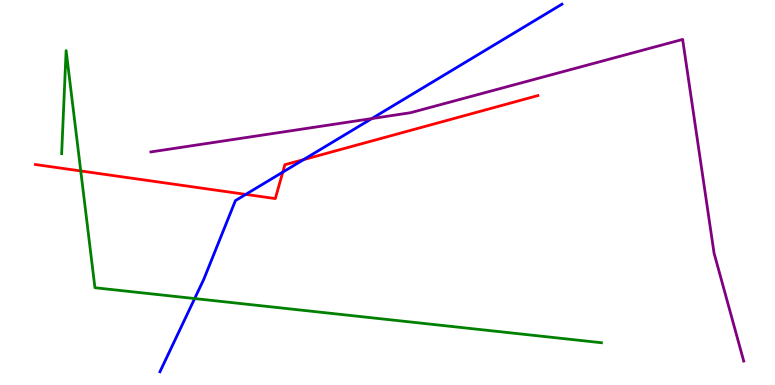[{'lines': ['blue', 'red'], 'intersections': [{'x': 3.17, 'y': 4.95}, {'x': 3.65, 'y': 5.53}, {'x': 3.92, 'y': 5.85}]}, {'lines': ['green', 'red'], 'intersections': [{'x': 1.04, 'y': 5.56}]}, {'lines': ['purple', 'red'], 'intersections': []}, {'lines': ['blue', 'green'], 'intersections': [{'x': 2.51, 'y': 2.25}]}, {'lines': ['blue', 'purple'], 'intersections': [{'x': 4.8, 'y': 6.92}]}, {'lines': ['green', 'purple'], 'intersections': []}]